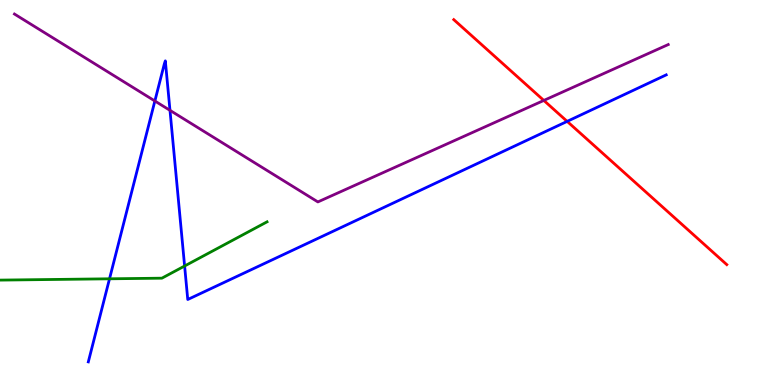[{'lines': ['blue', 'red'], 'intersections': [{'x': 7.32, 'y': 6.85}]}, {'lines': ['green', 'red'], 'intersections': []}, {'lines': ['purple', 'red'], 'intersections': [{'x': 7.02, 'y': 7.39}]}, {'lines': ['blue', 'green'], 'intersections': [{'x': 1.41, 'y': 2.76}, {'x': 2.38, 'y': 3.09}]}, {'lines': ['blue', 'purple'], 'intersections': [{'x': 2.0, 'y': 7.38}, {'x': 2.19, 'y': 7.13}]}, {'lines': ['green', 'purple'], 'intersections': []}]